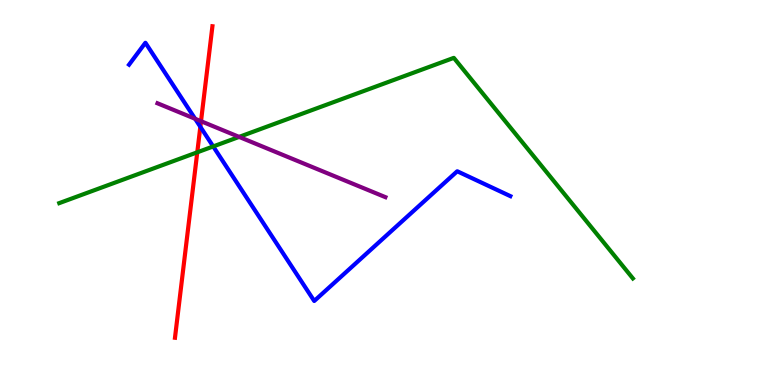[{'lines': ['blue', 'red'], 'intersections': [{'x': 2.59, 'y': 6.71}]}, {'lines': ['green', 'red'], 'intersections': [{'x': 2.55, 'y': 6.04}]}, {'lines': ['purple', 'red'], 'intersections': [{'x': 2.59, 'y': 6.85}]}, {'lines': ['blue', 'green'], 'intersections': [{'x': 2.75, 'y': 6.2}]}, {'lines': ['blue', 'purple'], 'intersections': [{'x': 2.52, 'y': 6.91}]}, {'lines': ['green', 'purple'], 'intersections': [{'x': 3.09, 'y': 6.44}]}]